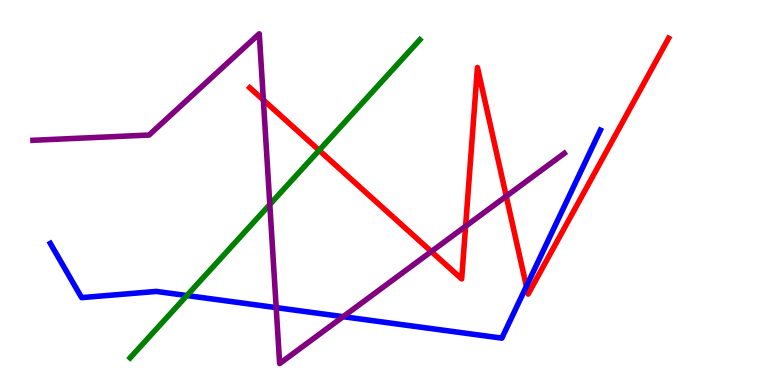[{'lines': ['blue', 'red'], 'intersections': [{'x': 6.79, 'y': 2.56}]}, {'lines': ['green', 'red'], 'intersections': [{'x': 4.12, 'y': 6.1}]}, {'lines': ['purple', 'red'], 'intersections': [{'x': 3.4, 'y': 7.4}, {'x': 5.57, 'y': 3.47}, {'x': 6.01, 'y': 4.12}, {'x': 6.53, 'y': 4.9}]}, {'lines': ['blue', 'green'], 'intersections': [{'x': 2.41, 'y': 2.32}]}, {'lines': ['blue', 'purple'], 'intersections': [{'x': 3.56, 'y': 2.01}, {'x': 4.43, 'y': 1.77}]}, {'lines': ['green', 'purple'], 'intersections': [{'x': 3.48, 'y': 4.69}]}]